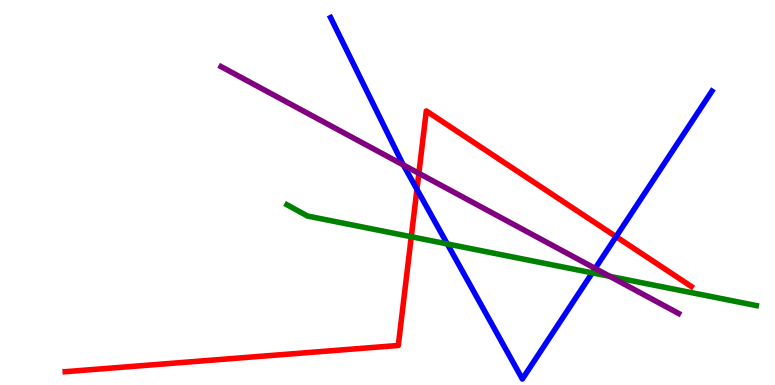[{'lines': ['blue', 'red'], 'intersections': [{'x': 5.38, 'y': 5.08}, {'x': 7.95, 'y': 3.85}]}, {'lines': ['green', 'red'], 'intersections': [{'x': 5.31, 'y': 3.85}]}, {'lines': ['purple', 'red'], 'intersections': [{'x': 5.4, 'y': 5.5}]}, {'lines': ['blue', 'green'], 'intersections': [{'x': 5.77, 'y': 3.66}, {'x': 7.64, 'y': 2.91}]}, {'lines': ['blue', 'purple'], 'intersections': [{'x': 5.21, 'y': 5.71}, {'x': 7.68, 'y': 3.03}]}, {'lines': ['green', 'purple'], 'intersections': [{'x': 7.87, 'y': 2.82}]}]